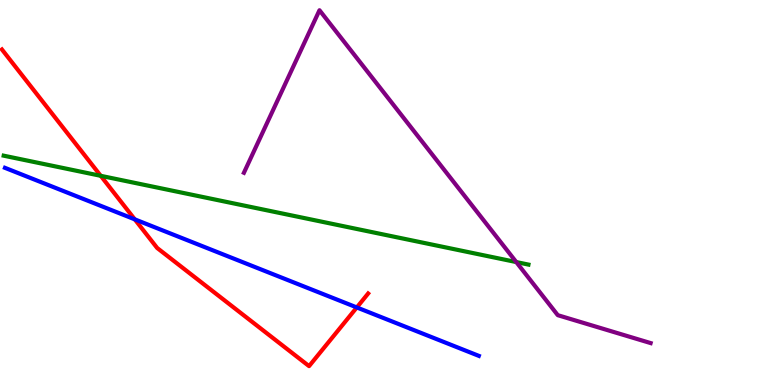[{'lines': ['blue', 'red'], 'intersections': [{'x': 1.74, 'y': 4.3}, {'x': 4.6, 'y': 2.01}]}, {'lines': ['green', 'red'], 'intersections': [{'x': 1.3, 'y': 5.43}]}, {'lines': ['purple', 'red'], 'intersections': []}, {'lines': ['blue', 'green'], 'intersections': []}, {'lines': ['blue', 'purple'], 'intersections': []}, {'lines': ['green', 'purple'], 'intersections': [{'x': 6.66, 'y': 3.19}]}]